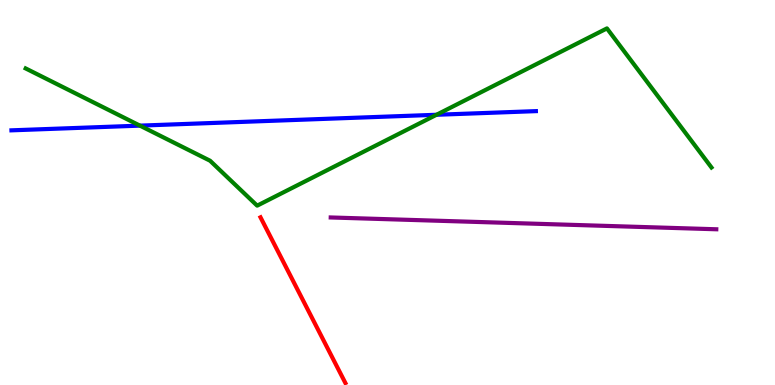[{'lines': ['blue', 'red'], 'intersections': []}, {'lines': ['green', 'red'], 'intersections': []}, {'lines': ['purple', 'red'], 'intersections': []}, {'lines': ['blue', 'green'], 'intersections': [{'x': 1.81, 'y': 6.74}, {'x': 5.63, 'y': 7.02}]}, {'lines': ['blue', 'purple'], 'intersections': []}, {'lines': ['green', 'purple'], 'intersections': []}]